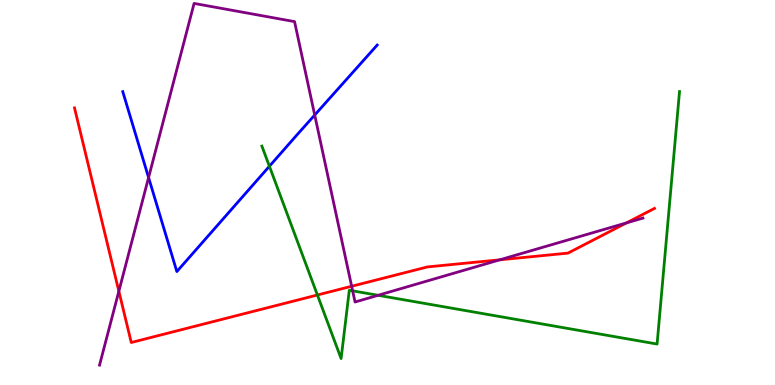[{'lines': ['blue', 'red'], 'intersections': []}, {'lines': ['green', 'red'], 'intersections': [{'x': 4.1, 'y': 2.34}]}, {'lines': ['purple', 'red'], 'intersections': [{'x': 1.53, 'y': 2.44}, {'x': 4.54, 'y': 2.56}, {'x': 6.45, 'y': 3.25}, {'x': 8.08, 'y': 4.21}]}, {'lines': ['blue', 'green'], 'intersections': [{'x': 3.48, 'y': 5.68}]}, {'lines': ['blue', 'purple'], 'intersections': [{'x': 1.92, 'y': 5.39}, {'x': 4.06, 'y': 7.01}]}, {'lines': ['green', 'purple'], 'intersections': [{'x': 4.55, 'y': 2.45}, {'x': 4.88, 'y': 2.33}]}]